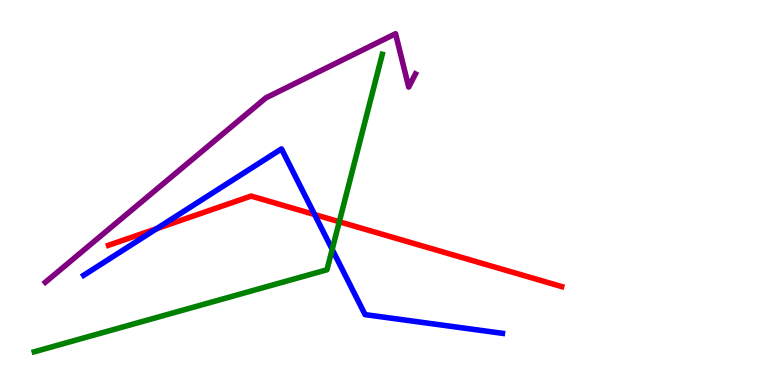[{'lines': ['blue', 'red'], 'intersections': [{'x': 2.02, 'y': 4.06}, {'x': 4.06, 'y': 4.43}]}, {'lines': ['green', 'red'], 'intersections': [{'x': 4.38, 'y': 4.24}]}, {'lines': ['purple', 'red'], 'intersections': []}, {'lines': ['blue', 'green'], 'intersections': [{'x': 4.29, 'y': 3.52}]}, {'lines': ['blue', 'purple'], 'intersections': []}, {'lines': ['green', 'purple'], 'intersections': []}]